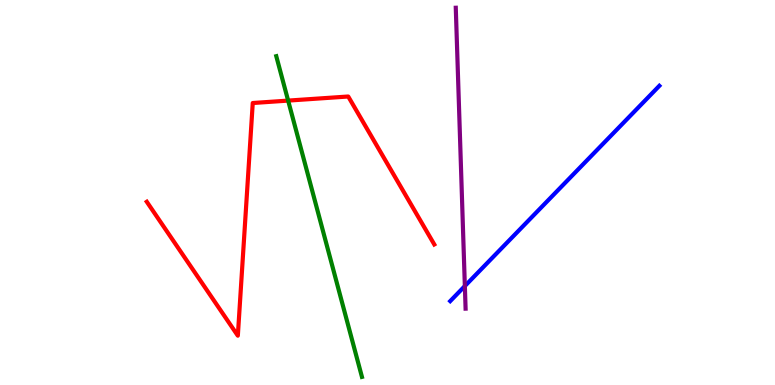[{'lines': ['blue', 'red'], 'intersections': []}, {'lines': ['green', 'red'], 'intersections': [{'x': 3.72, 'y': 7.39}]}, {'lines': ['purple', 'red'], 'intersections': []}, {'lines': ['blue', 'green'], 'intersections': []}, {'lines': ['blue', 'purple'], 'intersections': [{'x': 6.0, 'y': 2.57}]}, {'lines': ['green', 'purple'], 'intersections': []}]